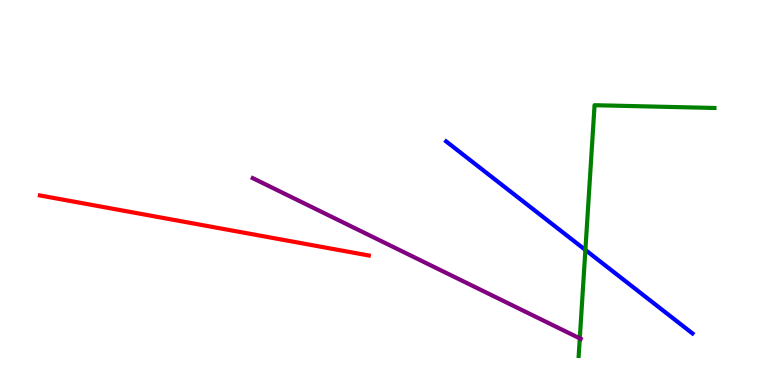[{'lines': ['blue', 'red'], 'intersections': []}, {'lines': ['green', 'red'], 'intersections': []}, {'lines': ['purple', 'red'], 'intersections': []}, {'lines': ['blue', 'green'], 'intersections': [{'x': 7.55, 'y': 3.51}]}, {'lines': ['blue', 'purple'], 'intersections': []}, {'lines': ['green', 'purple'], 'intersections': [{'x': 7.48, 'y': 1.21}]}]